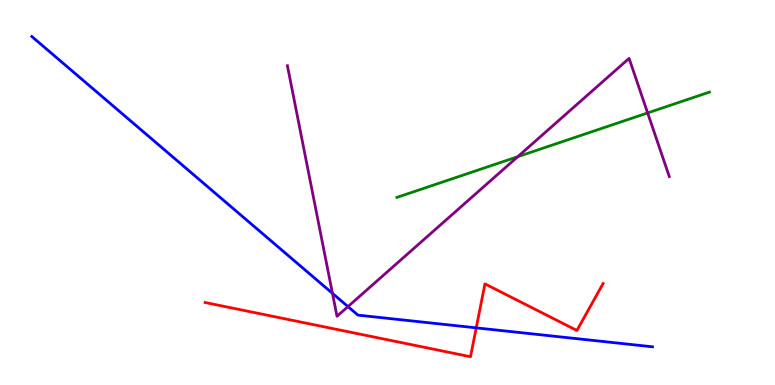[{'lines': ['blue', 'red'], 'intersections': [{'x': 6.14, 'y': 1.48}]}, {'lines': ['green', 'red'], 'intersections': []}, {'lines': ['purple', 'red'], 'intersections': []}, {'lines': ['blue', 'green'], 'intersections': []}, {'lines': ['blue', 'purple'], 'intersections': [{'x': 4.29, 'y': 2.38}, {'x': 4.49, 'y': 2.04}]}, {'lines': ['green', 'purple'], 'intersections': [{'x': 6.68, 'y': 5.93}, {'x': 8.36, 'y': 7.07}]}]